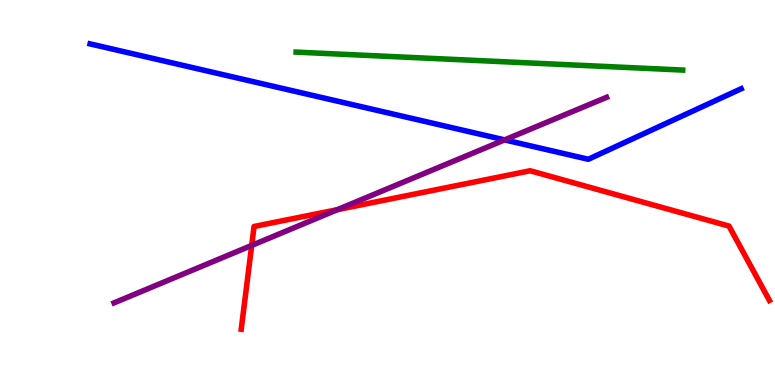[{'lines': ['blue', 'red'], 'intersections': []}, {'lines': ['green', 'red'], 'intersections': []}, {'lines': ['purple', 'red'], 'intersections': [{'x': 3.25, 'y': 3.63}, {'x': 4.35, 'y': 4.55}]}, {'lines': ['blue', 'green'], 'intersections': []}, {'lines': ['blue', 'purple'], 'intersections': [{'x': 6.51, 'y': 6.37}]}, {'lines': ['green', 'purple'], 'intersections': []}]